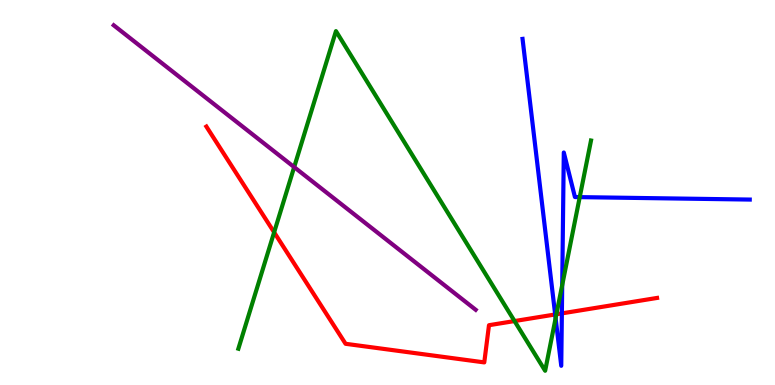[{'lines': ['blue', 'red'], 'intersections': [{'x': 7.16, 'y': 1.83}, {'x': 7.25, 'y': 1.86}]}, {'lines': ['green', 'red'], 'intersections': [{'x': 3.54, 'y': 3.97}, {'x': 6.64, 'y': 1.66}, {'x': 7.18, 'y': 1.84}]}, {'lines': ['purple', 'red'], 'intersections': []}, {'lines': ['blue', 'green'], 'intersections': [{'x': 7.17, 'y': 1.73}, {'x': 7.25, 'y': 2.59}, {'x': 7.48, 'y': 4.88}]}, {'lines': ['blue', 'purple'], 'intersections': []}, {'lines': ['green', 'purple'], 'intersections': [{'x': 3.8, 'y': 5.66}]}]